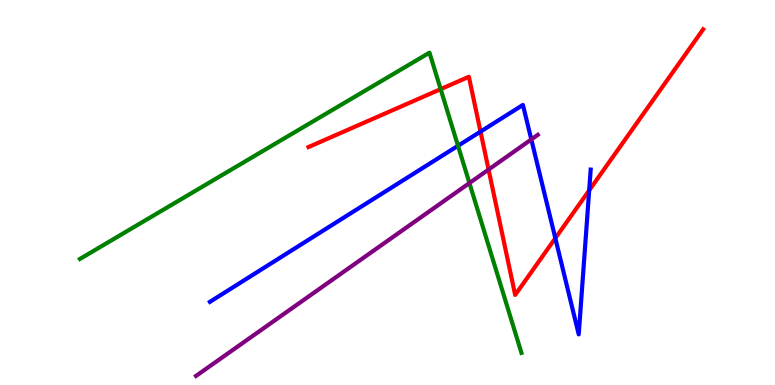[{'lines': ['blue', 'red'], 'intersections': [{'x': 6.2, 'y': 6.58}, {'x': 7.17, 'y': 3.81}, {'x': 7.6, 'y': 5.06}]}, {'lines': ['green', 'red'], 'intersections': [{'x': 5.69, 'y': 7.68}]}, {'lines': ['purple', 'red'], 'intersections': [{'x': 6.3, 'y': 5.6}]}, {'lines': ['blue', 'green'], 'intersections': [{'x': 5.91, 'y': 6.21}]}, {'lines': ['blue', 'purple'], 'intersections': [{'x': 6.86, 'y': 6.38}]}, {'lines': ['green', 'purple'], 'intersections': [{'x': 6.06, 'y': 5.24}]}]